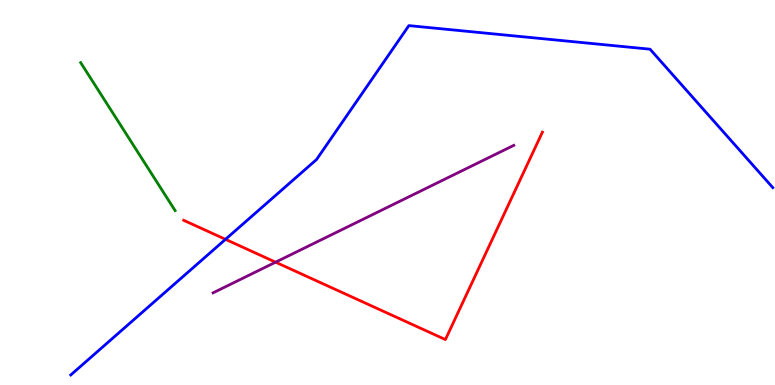[{'lines': ['blue', 'red'], 'intersections': [{'x': 2.91, 'y': 3.78}]}, {'lines': ['green', 'red'], 'intersections': []}, {'lines': ['purple', 'red'], 'intersections': [{'x': 3.56, 'y': 3.19}]}, {'lines': ['blue', 'green'], 'intersections': []}, {'lines': ['blue', 'purple'], 'intersections': []}, {'lines': ['green', 'purple'], 'intersections': []}]